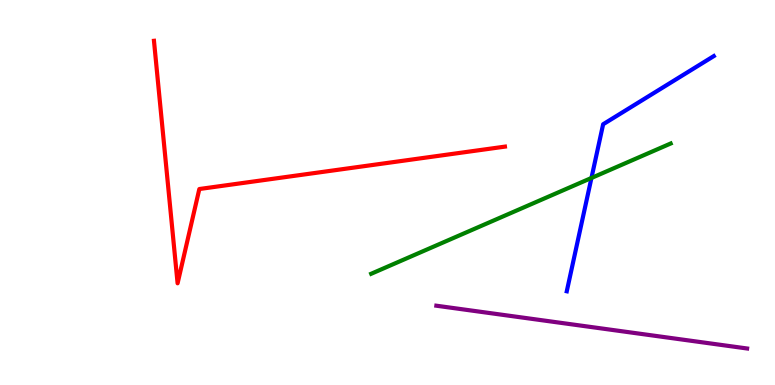[{'lines': ['blue', 'red'], 'intersections': []}, {'lines': ['green', 'red'], 'intersections': []}, {'lines': ['purple', 'red'], 'intersections': []}, {'lines': ['blue', 'green'], 'intersections': [{'x': 7.63, 'y': 5.38}]}, {'lines': ['blue', 'purple'], 'intersections': []}, {'lines': ['green', 'purple'], 'intersections': []}]